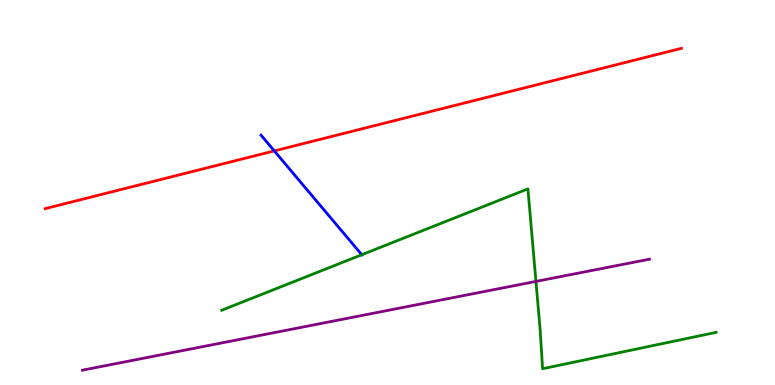[{'lines': ['blue', 'red'], 'intersections': [{'x': 3.54, 'y': 6.08}]}, {'lines': ['green', 'red'], 'intersections': []}, {'lines': ['purple', 'red'], 'intersections': []}, {'lines': ['blue', 'green'], 'intersections': [{'x': 4.67, 'y': 3.38}]}, {'lines': ['blue', 'purple'], 'intersections': []}, {'lines': ['green', 'purple'], 'intersections': [{'x': 6.92, 'y': 2.69}]}]